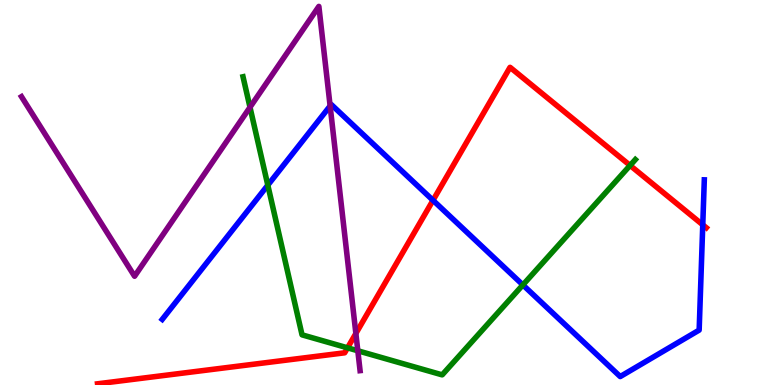[{'lines': ['blue', 'red'], 'intersections': [{'x': 5.59, 'y': 4.8}, {'x': 9.07, 'y': 4.16}]}, {'lines': ['green', 'red'], 'intersections': [{'x': 4.48, 'y': 0.965}, {'x': 8.13, 'y': 5.7}]}, {'lines': ['purple', 'red'], 'intersections': [{'x': 4.59, 'y': 1.34}]}, {'lines': ['blue', 'green'], 'intersections': [{'x': 3.46, 'y': 5.19}, {'x': 6.75, 'y': 2.6}]}, {'lines': ['blue', 'purple'], 'intersections': [{'x': 4.26, 'y': 7.25}]}, {'lines': ['green', 'purple'], 'intersections': [{'x': 3.23, 'y': 7.21}, {'x': 4.62, 'y': 0.889}]}]